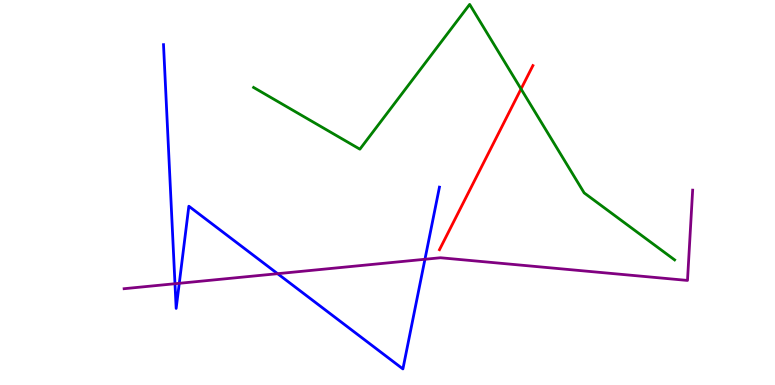[{'lines': ['blue', 'red'], 'intersections': []}, {'lines': ['green', 'red'], 'intersections': [{'x': 6.72, 'y': 7.69}]}, {'lines': ['purple', 'red'], 'intersections': []}, {'lines': ['blue', 'green'], 'intersections': []}, {'lines': ['blue', 'purple'], 'intersections': [{'x': 2.26, 'y': 2.63}, {'x': 2.31, 'y': 2.64}, {'x': 3.58, 'y': 2.89}, {'x': 5.48, 'y': 3.27}]}, {'lines': ['green', 'purple'], 'intersections': []}]